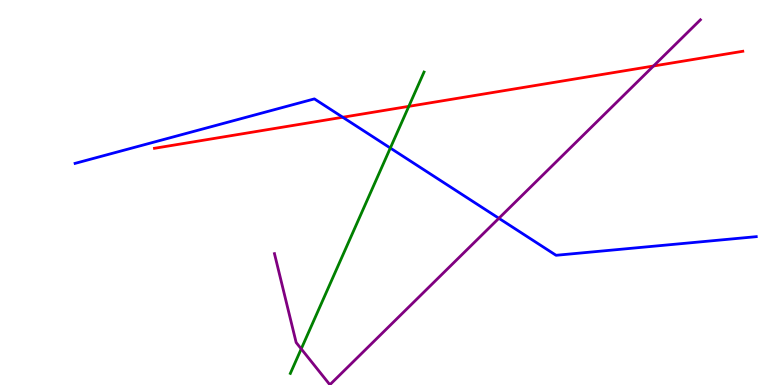[{'lines': ['blue', 'red'], 'intersections': [{'x': 4.42, 'y': 6.95}]}, {'lines': ['green', 'red'], 'intersections': [{'x': 5.27, 'y': 7.24}]}, {'lines': ['purple', 'red'], 'intersections': [{'x': 8.43, 'y': 8.29}]}, {'lines': ['blue', 'green'], 'intersections': [{'x': 5.04, 'y': 6.15}]}, {'lines': ['blue', 'purple'], 'intersections': [{'x': 6.44, 'y': 4.33}]}, {'lines': ['green', 'purple'], 'intersections': [{'x': 3.89, 'y': 0.938}]}]